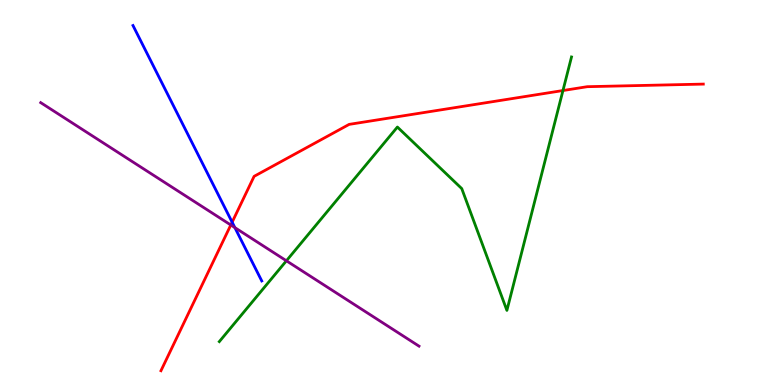[{'lines': ['blue', 'red'], 'intersections': [{'x': 3.0, 'y': 4.23}]}, {'lines': ['green', 'red'], 'intersections': [{'x': 7.26, 'y': 7.65}]}, {'lines': ['purple', 'red'], 'intersections': [{'x': 2.98, 'y': 4.16}]}, {'lines': ['blue', 'green'], 'intersections': []}, {'lines': ['blue', 'purple'], 'intersections': [{'x': 3.03, 'y': 4.09}]}, {'lines': ['green', 'purple'], 'intersections': [{'x': 3.7, 'y': 3.23}]}]